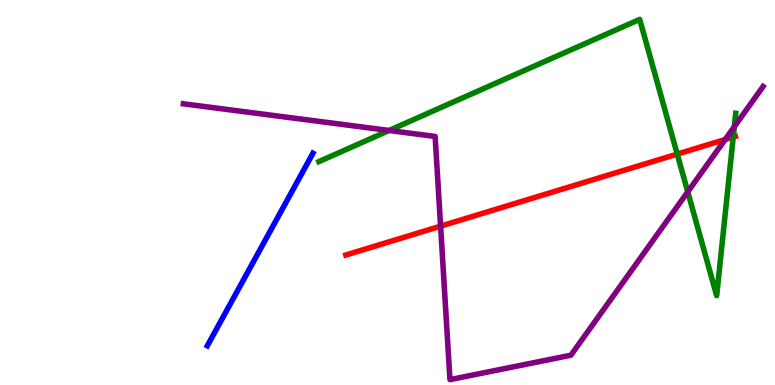[{'lines': ['blue', 'red'], 'intersections': []}, {'lines': ['green', 'red'], 'intersections': [{'x': 8.74, 'y': 6.0}, {'x': 9.46, 'y': 6.44}]}, {'lines': ['purple', 'red'], 'intersections': [{'x': 5.69, 'y': 4.13}, {'x': 9.36, 'y': 6.38}]}, {'lines': ['blue', 'green'], 'intersections': []}, {'lines': ['blue', 'purple'], 'intersections': []}, {'lines': ['green', 'purple'], 'intersections': [{'x': 5.02, 'y': 6.61}, {'x': 8.87, 'y': 5.02}, {'x': 9.47, 'y': 6.71}]}]